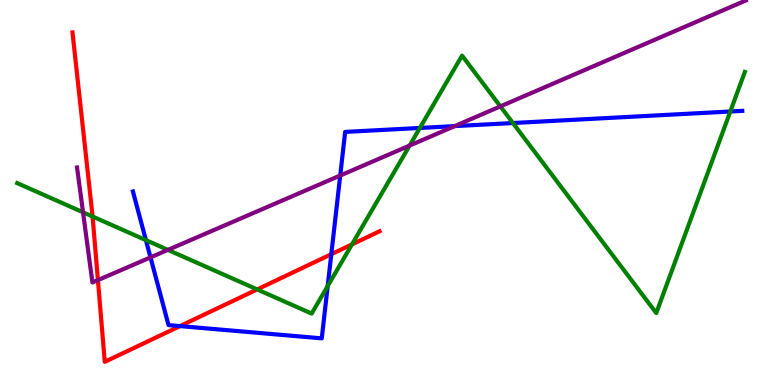[{'lines': ['blue', 'red'], 'intersections': [{'x': 2.32, 'y': 1.53}, {'x': 4.27, 'y': 3.4}]}, {'lines': ['green', 'red'], 'intersections': [{'x': 1.19, 'y': 4.38}, {'x': 3.32, 'y': 2.48}, {'x': 4.54, 'y': 3.65}]}, {'lines': ['purple', 'red'], 'intersections': [{'x': 1.26, 'y': 2.72}]}, {'lines': ['blue', 'green'], 'intersections': [{'x': 1.88, 'y': 3.76}, {'x': 4.23, 'y': 2.57}, {'x': 5.42, 'y': 6.68}, {'x': 6.62, 'y': 6.8}, {'x': 9.42, 'y': 7.1}]}, {'lines': ['blue', 'purple'], 'intersections': [{'x': 1.94, 'y': 3.31}, {'x': 4.39, 'y': 5.44}, {'x': 5.87, 'y': 6.72}]}, {'lines': ['green', 'purple'], 'intersections': [{'x': 1.07, 'y': 4.49}, {'x': 2.17, 'y': 3.51}, {'x': 5.29, 'y': 6.22}, {'x': 6.46, 'y': 7.24}]}]